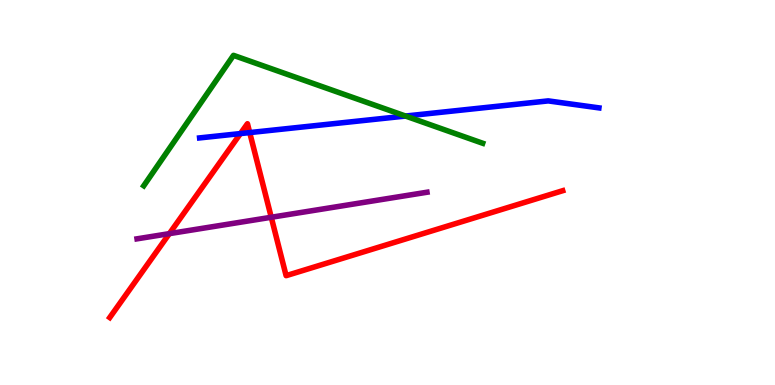[{'lines': ['blue', 'red'], 'intersections': [{'x': 3.1, 'y': 6.53}, {'x': 3.22, 'y': 6.56}]}, {'lines': ['green', 'red'], 'intersections': []}, {'lines': ['purple', 'red'], 'intersections': [{'x': 2.19, 'y': 3.93}, {'x': 3.5, 'y': 4.36}]}, {'lines': ['blue', 'green'], 'intersections': [{'x': 5.23, 'y': 6.99}]}, {'lines': ['blue', 'purple'], 'intersections': []}, {'lines': ['green', 'purple'], 'intersections': []}]